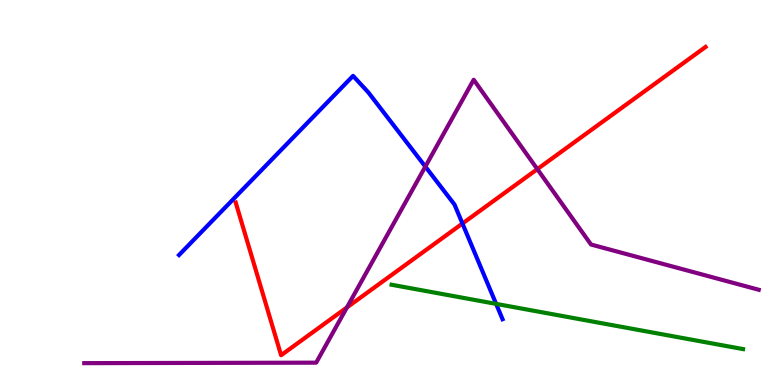[{'lines': ['blue', 'red'], 'intersections': [{'x': 5.97, 'y': 4.19}]}, {'lines': ['green', 'red'], 'intersections': []}, {'lines': ['purple', 'red'], 'intersections': [{'x': 4.48, 'y': 2.01}, {'x': 6.93, 'y': 5.61}]}, {'lines': ['blue', 'green'], 'intersections': [{'x': 6.4, 'y': 2.11}]}, {'lines': ['blue', 'purple'], 'intersections': [{'x': 5.49, 'y': 5.67}]}, {'lines': ['green', 'purple'], 'intersections': []}]